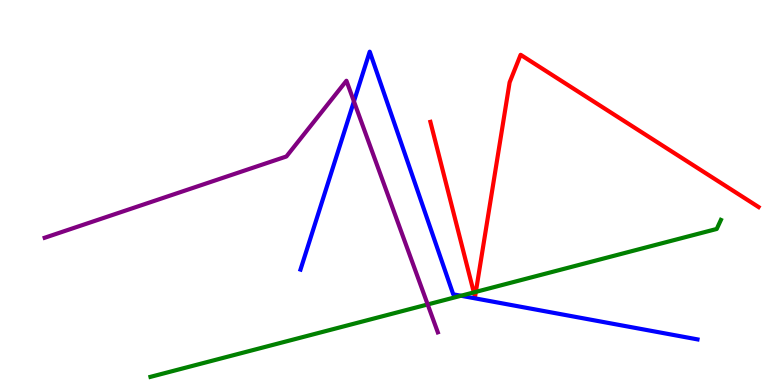[{'lines': ['blue', 'red'], 'intersections': []}, {'lines': ['green', 'red'], 'intersections': [{'x': 6.11, 'y': 2.41}, {'x': 6.14, 'y': 2.42}]}, {'lines': ['purple', 'red'], 'intersections': []}, {'lines': ['blue', 'green'], 'intersections': [{'x': 5.95, 'y': 2.32}]}, {'lines': ['blue', 'purple'], 'intersections': [{'x': 4.57, 'y': 7.37}]}, {'lines': ['green', 'purple'], 'intersections': [{'x': 5.52, 'y': 2.09}]}]